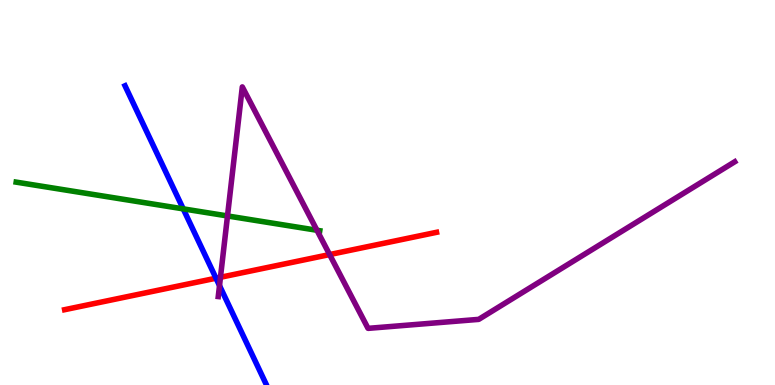[{'lines': ['blue', 'red'], 'intersections': [{'x': 2.79, 'y': 2.77}]}, {'lines': ['green', 'red'], 'intersections': []}, {'lines': ['purple', 'red'], 'intersections': [{'x': 2.84, 'y': 2.8}, {'x': 4.25, 'y': 3.39}]}, {'lines': ['blue', 'green'], 'intersections': [{'x': 2.36, 'y': 4.57}]}, {'lines': ['blue', 'purple'], 'intersections': [{'x': 2.83, 'y': 2.58}]}, {'lines': ['green', 'purple'], 'intersections': [{'x': 2.94, 'y': 4.39}, {'x': 4.09, 'y': 4.02}]}]